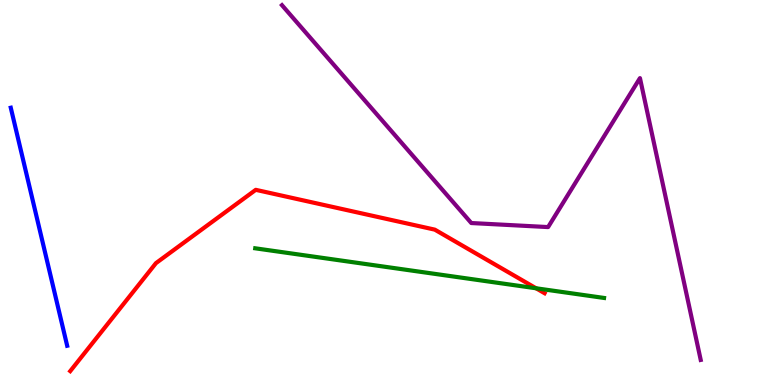[{'lines': ['blue', 'red'], 'intersections': []}, {'lines': ['green', 'red'], 'intersections': [{'x': 6.92, 'y': 2.51}]}, {'lines': ['purple', 'red'], 'intersections': []}, {'lines': ['blue', 'green'], 'intersections': []}, {'lines': ['blue', 'purple'], 'intersections': []}, {'lines': ['green', 'purple'], 'intersections': []}]